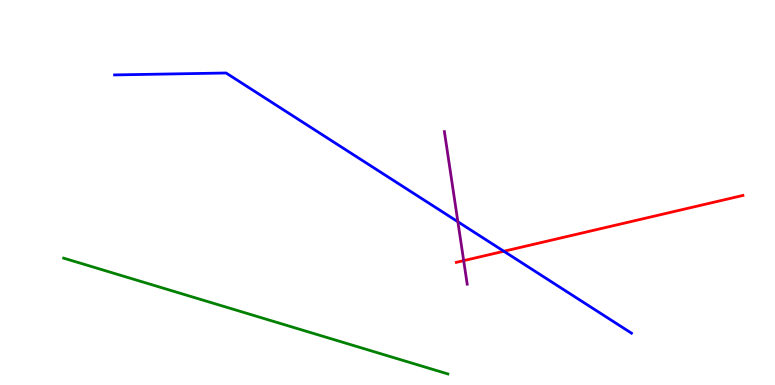[{'lines': ['blue', 'red'], 'intersections': [{'x': 6.5, 'y': 3.47}]}, {'lines': ['green', 'red'], 'intersections': []}, {'lines': ['purple', 'red'], 'intersections': [{'x': 5.98, 'y': 3.23}]}, {'lines': ['blue', 'green'], 'intersections': []}, {'lines': ['blue', 'purple'], 'intersections': [{'x': 5.91, 'y': 4.24}]}, {'lines': ['green', 'purple'], 'intersections': []}]